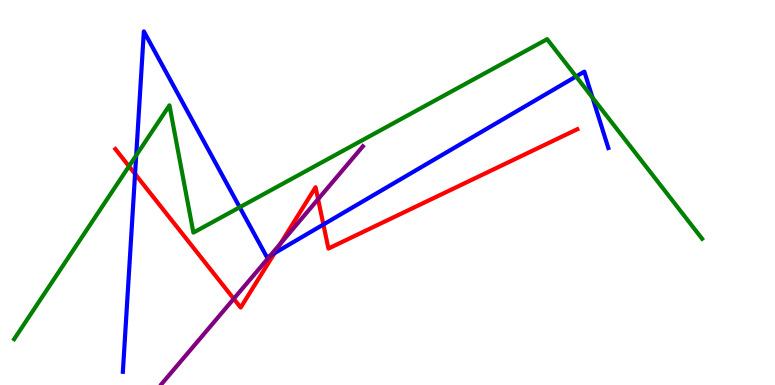[{'lines': ['blue', 'red'], 'intersections': [{'x': 1.74, 'y': 5.48}, {'x': 3.54, 'y': 3.43}, {'x': 4.17, 'y': 4.17}]}, {'lines': ['green', 'red'], 'intersections': [{'x': 1.66, 'y': 5.68}]}, {'lines': ['purple', 'red'], 'intersections': [{'x': 3.02, 'y': 2.24}, {'x': 3.62, 'y': 3.67}, {'x': 4.1, 'y': 4.83}]}, {'lines': ['blue', 'green'], 'intersections': [{'x': 1.76, 'y': 5.96}, {'x': 3.09, 'y': 4.62}, {'x': 7.43, 'y': 8.01}, {'x': 7.65, 'y': 7.46}]}, {'lines': ['blue', 'purple'], 'intersections': [{'x': 3.49, 'y': 3.36}]}, {'lines': ['green', 'purple'], 'intersections': []}]